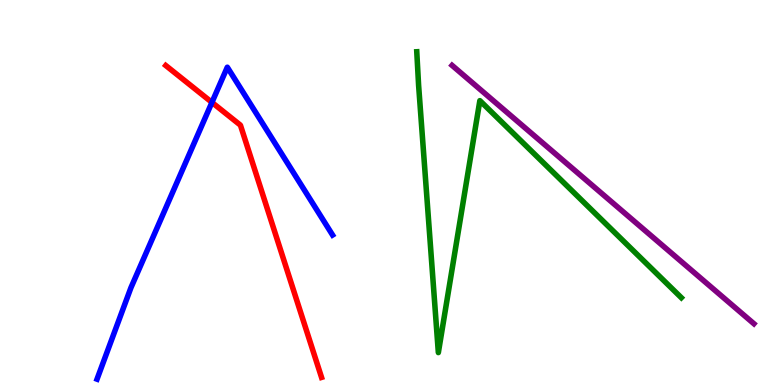[{'lines': ['blue', 'red'], 'intersections': [{'x': 2.73, 'y': 7.34}]}, {'lines': ['green', 'red'], 'intersections': []}, {'lines': ['purple', 'red'], 'intersections': []}, {'lines': ['blue', 'green'], 'intersections': []}, {'lines': ['blue', 'purple'], 'intersections': []}, {'lines': ['green', 'purple'], 'intersections': []}]